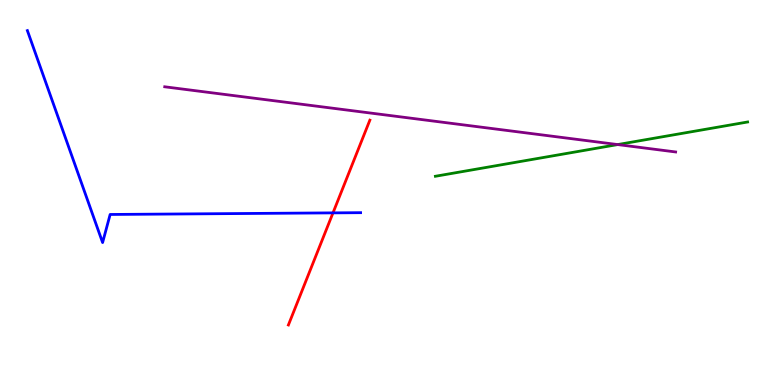[{'lines': ['blue', 'red'], 'intersections': [{'x': 4.3, 'y': 4.47}]}, {'lines': ['green', 'red'], 'intersections': []}, {'lines': ['purple', 'red'], 'intersections': []}, {'lines': ['blue', 'green'], 'intersections': []}, {'lines': ['blue', 'purple'], 'intersections': []}, {'lines': ['green', 'purple'], 'intersections': [{'x': 7.97, 'y': 6.24}]}]